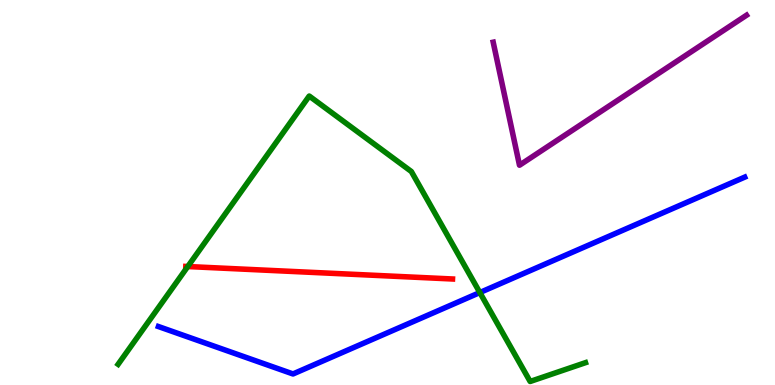[{'lines': ['blue', 'red'], 'intersections': []}, {'lines': ['green', 'red'], 'intersections': [{'x': 2.42, 'y': 3.08}]}, {'lines': ['purple', 'red'], 'intersections': []}, {'lines': ['blue', 'green'], 'intersections': [{'x': 6.19, 'y': 2.4}]}, {'lines': ['blue', 'purple'], 'intersections': []}, {'lines': ['green', 'purple'], 'intersections': []}]